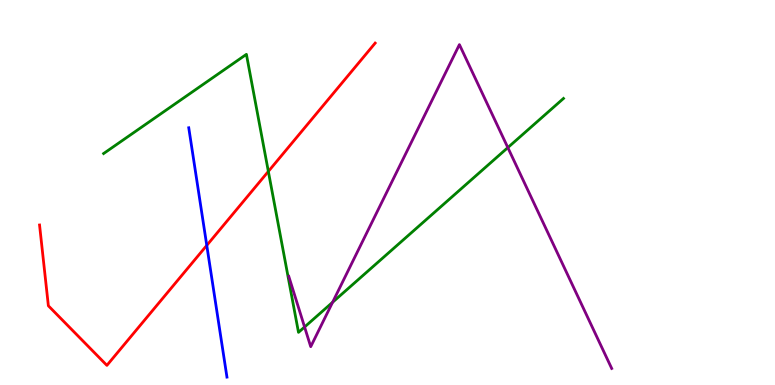[{'lines': ['blue', 'red'], 'intersections': [{'x': 2.67, 'y': 3.63}]}, {'lines': ['green', 'red'], 'intersections': [{'x': 3.46, 'y': 5.55}]}, {'lines': ['purple', 'red'], 'intersections': []}, {'lines': ['blue', 'green'], 'intersections': []}, {'lines': ['blue', 'purple'], 'intersections': []}, {'lines': ['green', 'purple'], 'intersections': [{'x': 3.93, 'y': 1.51}, {'x': 4.29, 'y': 2.15}, {'x': 6.55, 'y': 6.17}]}]